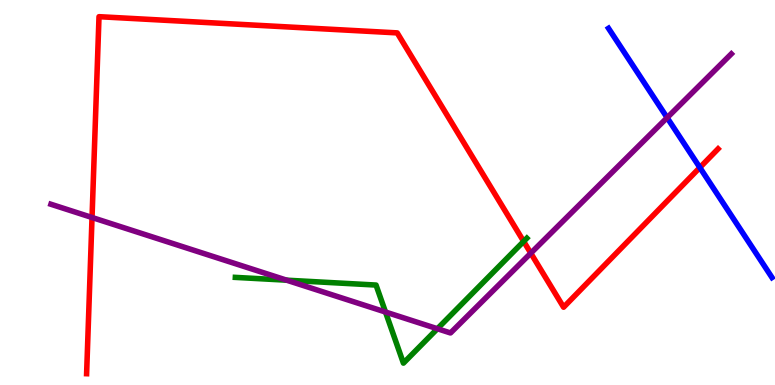[{'lines': ['blue', 'red'], 'intersections': [{'x': 9.03, 'y': 5.65}]}, {'lines': ['green', 'red'], 'intersections': [{'x': 6.76, 'y': 3.73}]}, {'lines': ['purple', 'red'], 'intersections': [{'x': 1.19, 'y': 4.35}, {'x': 6.85, 'y': 3.42}]}, {'lines': ['blue', 'green'], 'intersections': []}, {'lines': ['blue', 'purple'], 'intersections': [{'x': 8.61, 'y': 6.94}]}, {'lines': ['green', 'purple'], 'intersections': [{'x': 3.7, 'y': 2.72}, {'x': 4.97, 'y': 1.9}, {'x': 5.64, 'y': 1.46}]}]